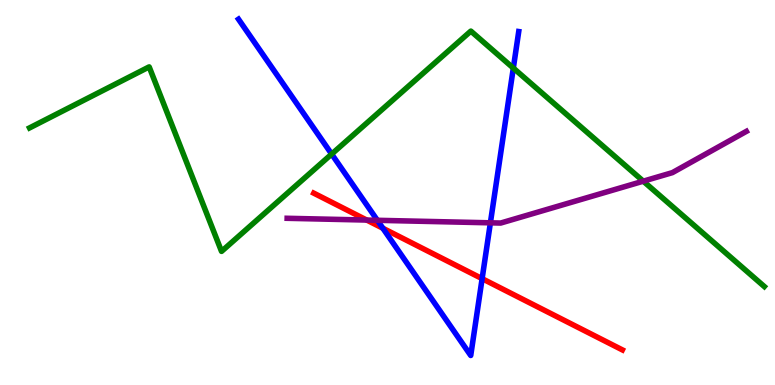[{'lines': ['blue', 'red'], 'intersections': [{'x': 4.94, 'y': 4.07}, {'x': 6.22, 'y': 2.76}]}, {'lines': ['green', 'red'], 'intersections': []}, {'lines': ['purple', 'red'], 'intersections': [{'x': 4.73, 'y': 4.28}]}, {'lines': ['blue', 'green'], 'intersections': [{'x': 4.28, 'y': 6.0}, {'x': 6.62, 'y': 8.23}]}, {'lines': ['blue', 'purple'], 'intersections': [{'x': 4.87, 'y': 4.28}, {'x': 6.33, 'y': 4.21}]}, {'lines': ['green', 'purple'], 'intersections': [{'x': 8.3, 'y': 5.29}]}]